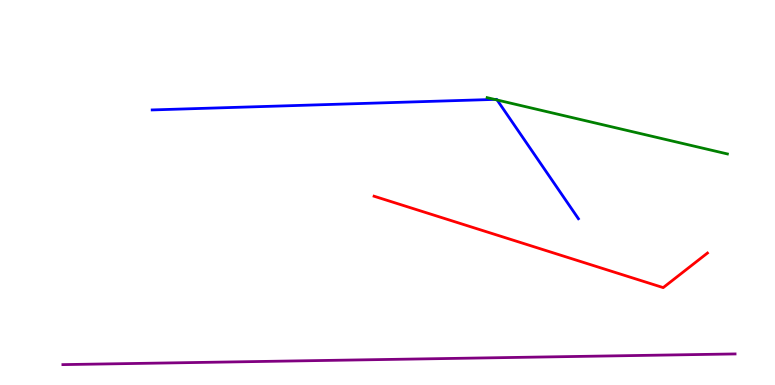[{'lines': ['blue', 'red'], 'intersections': []}, {'lines': ['green', 'red'], 'intersections': []}, {'lines': ['purple', 'red'], 'intersections': []}, {'lines': ['blue', 'green'], 'intersections': [{'x': 6.38, 'y': 7.42}, {'x': 6.41, 'y': 7.4}]}, {'lines': ['blue', 'purple'], 'intersections': []}, {'lines': ['green', 'purple'], 'intersections': []}]